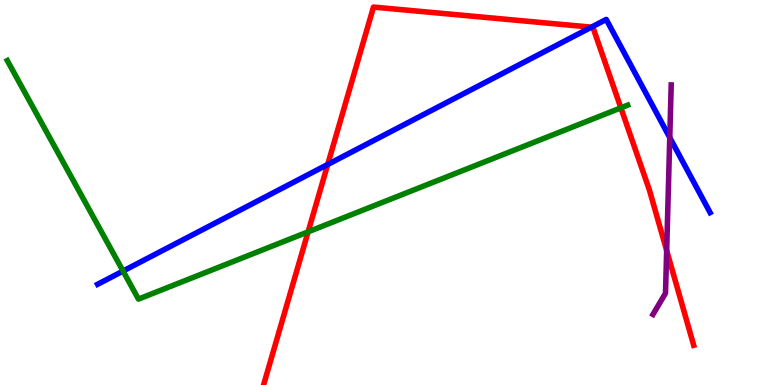[{'lines': ['blue', 'red'], 'intersections': [{'x': 4.23, 'y': 5.73}, {'x': 7.63, 'y': 9.29}]}, {'lines': ['green', 'red'], 'intersections': [{'x': 3.98, 'y': 3.98}, {'x': 8.01, 'y': 7.2}]}, {'lines': ['purple', 'red'], 'intersections': [{'x': 8.6, 'y': 3.49}]}, {'lines': ['blue', 'green'], 'intersections': [{'x': 1.59, 'y': 2.96}]}, {'lines': ['blue', 'purple'], 'intersections': [{'x': 8.64, 'y': 6.43}]}, {'lines': ['green', 'purple'], 'intersections': []}]